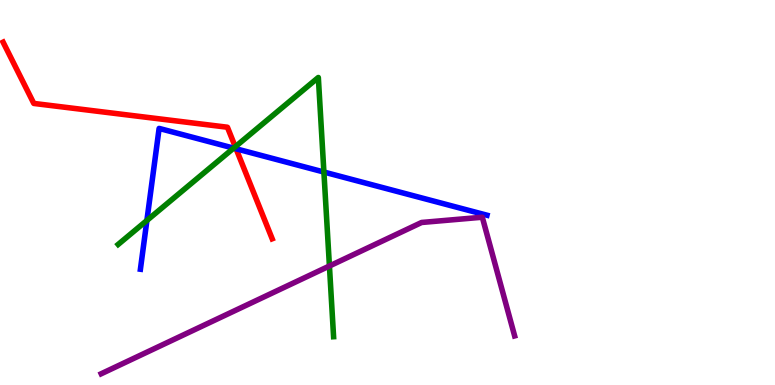[{'lines': ['blue', 'red'], 'intersections': [{'x': 3.05, 'y': 6.14}]}, {'lines': ['green', 'red'], 'intersections': [{'x': 3.04, 'y': 6.19}]}, {'lines': ['purple', 'red'], 'intersections': []}, {'lines': ['blue', 'green'], 'intersections': [{'x': 1.9, 'y': 4.27}, {'x': 3.01, 'y': 6.15}, {'x': 4.18, 'y': 5.53}]}, {'lines': ['blue', 'purple'], 'intersections': []}, {'lines': ['green', 'purple'], 'intersections': [{'x': 4.25, 'y': 3.09}]}]